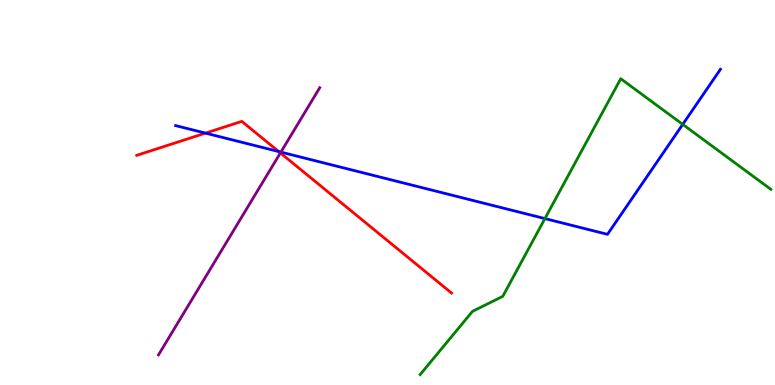[{'lines': ['blue', 'red'], 'intersections': [{'x': 2.65, 'y': 6.54}, {'x': 3.6, 'y': 6.06}]}, {'lines': ['green', 'red'], 'intersections': []}, {'lines': ['purple', 'red'], 'intersections': [{'x': 3.62, 'y': 6.03}]}, {'lines': ['blue', 'green'], 'intersections': [{'x': 7.03, 'y': 4.32}, {'x': 8.81, 'y': 6.77}]}, {'lines': ['blue', 'purple'], 'intersections': [{'x': 3.62, 'y': 6.05}]}, {'lines': ['green', 'purple'], 'intersections': []}]